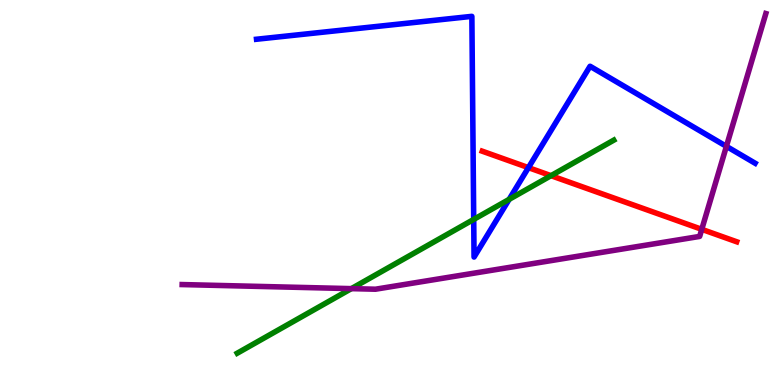[{'lines': ['blue', 'red'], 'intersections': [{'x': 6.82, 'y': 5.65}]}, {'lines': ['green', 'red'], 'intersections': [{'x': 7.11, 'y': 5.44}]}, {'lines': ['purple', 'red'], 'intersections': [{'x': 9.06, 'y': 4.04}]}, {'lines': ['blue', 'green'], 'intersections': [{'x': 6.11, 'y': 4.3}, {'x': 6.57, 'y': 4.82}]}, {'lines': ['blue', 'purple'], 'intersections': [{'x': 9.37, 'y': 6.2}]}, {'lines': ['green', 'purple'], 'intersections': [{'x': 4.53, 'y': 2.5}]}]